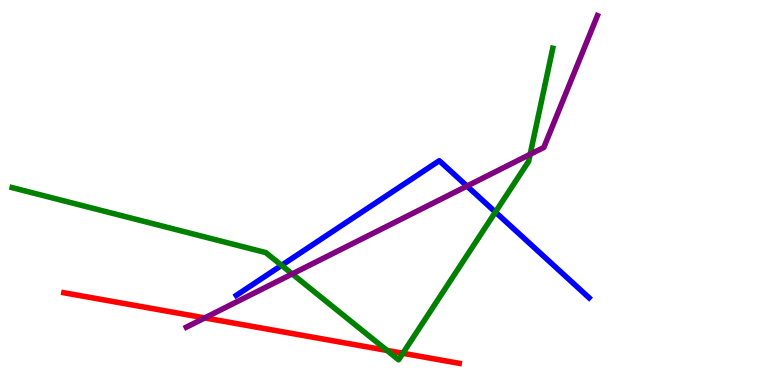[{'lines': ['blue', 'red'], 'intersections': []}, {'lines': ['green', 'red'], 'intersections': [{'x': 4.99, 'y': 0.898}, {'x': 5.2, 'y': 0.824}]}, {'lines': ['purple', 'red'], 'intersections': [{'x': 2.64, 'y': 1.74}]}, {'lines': ['blue', 'green'], 'intersections': [{'x': 3.63, 'y': 3.11}, {'x': 6.39, 'y': 4.49}]}, {'lines': ['blue', 'purple'], 'intersections': [{'x': 6.03, 'y': 5.17}]}, {'lines': ['green', 'purple'], 'intersections': [{'x': 3.77, 'y': 2.88}, {'x': 6.84, 'y': 5.99}]}]